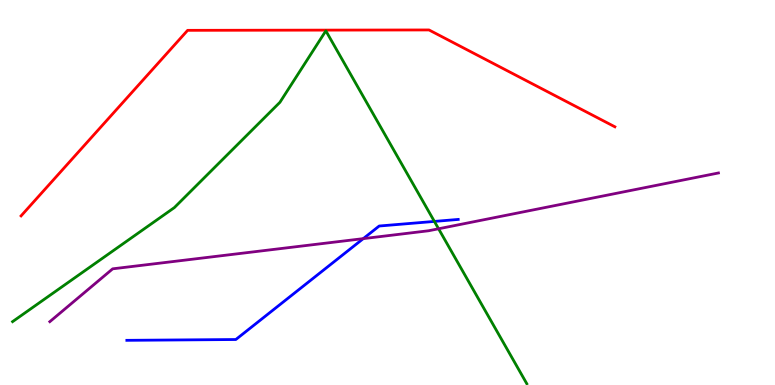[{'lines': ['blue', 'red'], 'intersections': []}, {'lines': ['green', 'red'], 'intersections': []}, {'lines': ['purple', 'red'], 'intersections': []}, {'lines': ['blue', 'green'], 'intersections': [{'x': 5.6, 'y': 4.25}]}, {'lines': ['blue', 'purple'], 'intersections': [{'x': 4.69, 'y': 3.8}]}, {'lines': ['green', 'purple'], 'intersections': [{'x': 5.66, 'y': 4.06}]}]